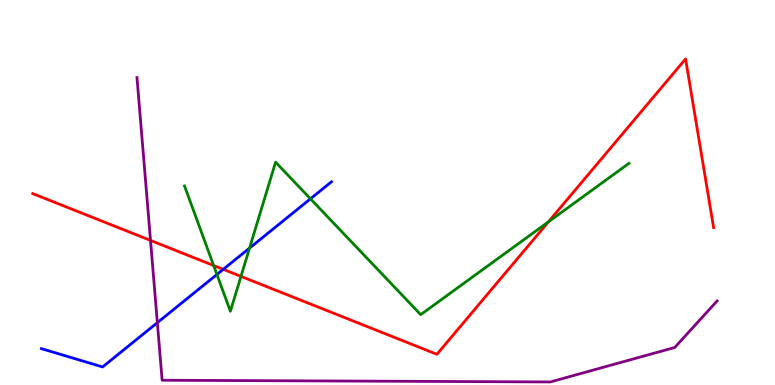[{'lines': ['blue', 'red'], 'intersections': [{'x': 2.88, 'y': 3.0}]}, {'lines': ['green', 'red'], 'intersections': [{'x': 2.76, 'y': 3.1}, {'x': 3.11, 'y': 2.82}, {'x': 7.08, 'y': 4.24}]}, {'lines': ['purple', 'red'], 'intersections': [{'x': 1.94, 'y': 3.76}]}, {'lines': ['blue', 'green'], 'intersections': [{'x': 2.8, 'y': 2.87}, {'x': 3.22, 'y': 3.56}, {'x': 4.01, 'y': 4.84}]}, {'lines': ['blue', 'purple'], 'intersections': [{'x': 2.03, 'y': 1.62}]}, {'lines': ['green', 'purple'], 'intersections': []}]